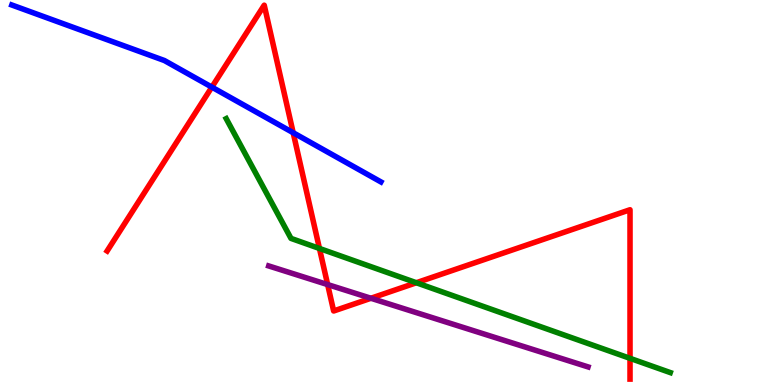[{'lines': ['blue', 'red'], 'intersections': [{'x': 2.73, 'y': 7.74}, {'x': 3.78, 'y': 6.55}]}, {'lines': ['green', 'red'], 'intersections': [{'x': 4.12, 'y': 3.55}, {'x': 5.37, 'y': 2.66}, {'x': 8.13, 'y': 0.693}]}, {'lines': ['purple', 'red'], 'intersections': [{'x': 4.23, 'y': 2.61}, {'x': 4.79, 'y': 2.25}]}, {'lines': ['blue', 'green'], 'intersections': []}, {'lines': ['blue', 'purple'], 'intersections': []}, {'lines': ['green', 'purple'], 'intersections': []}]